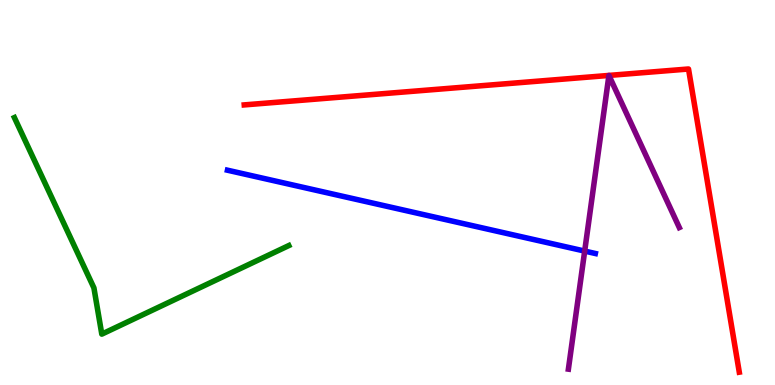[{'lines': ['blue', 'red'], 'intersections': []}, {'lines': ['green', 'red'], 'intersections': []}, {'lines': ['purple', 'red'], 'intersections': []}, {'lines': ['blue', 'green'], 'intersections': []}, {'lines': ['blue', 'purple'], 'intersections': [{'x': 7.54, 'y': 3.48}]}, {'lines': ['green', 'purple'], 'intersections': []}]